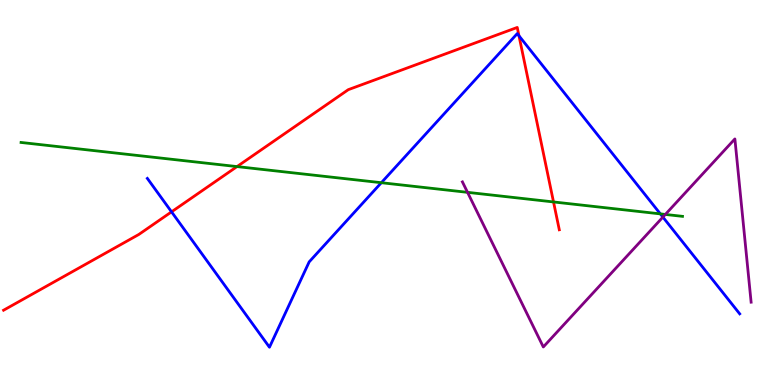[{'lines': ['blue', 'red'], 'intersections': [{'x': 2.21, 'y': 4.5}, {'x': 6.7, 'y': 9.07}]}, {'lines': ['green', 'red'], 'intersections': [{'x': 3.06, 'y': 5.67}, {'x': 7.14, 'y': 4.75}]}, {'lines': ['purple', 'red'], 'intersections': []}, {'lines': ['blue', 'green'], 'intersections': [{'x': 4.92, 'y': 5.25}, {'x': 8.52, 'y': 4.44}]}, {'lines': ['blue', 'purple'], 'intersections': [{'x': 8.55, 'y': 4.36}]}, {'lines': ['green', 'purple'], 'intersections': [{'x': 6.03, 'y': 5.0}, {'x': 8.59, 'y': 4.43}]}]